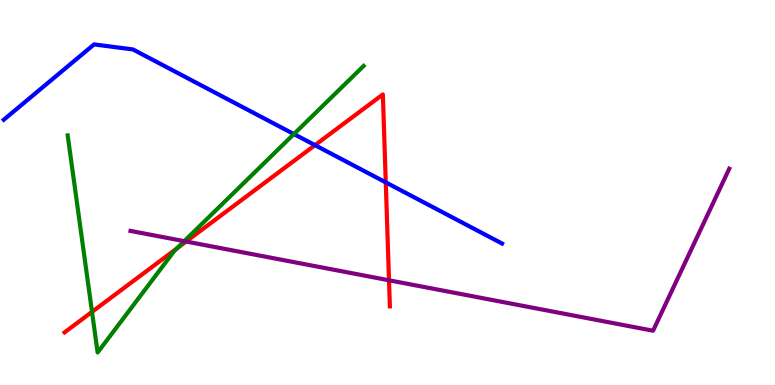[{'lines': ['blue', 'red'], 'intersections': [{'x': 4.06, 'y': 6.23}, {'x': 4.98, 'y': 5.26}]}, {'lines': ['green', 'red'], 'intersections': [{'x': 1.19, 'y': 1.9}, {'x': 2.28, 'y': 3.54}]}, {'lines': ['purple', 'red'], 'intersections': [{'x': 2.4, 'y': 3.73}, {'x': 5.02, 'y': 2.72}]}, {'lines': ['blue', 'green'], 'intersections': [{'x': 3.79, 'y': 6.52}]}, {'lines': ['blue', 'purple'], 'intersections': []}, {'lines': ['green', 'purple'], 'intersections': [{'x': 2.38, 'y': 3.74}]}]